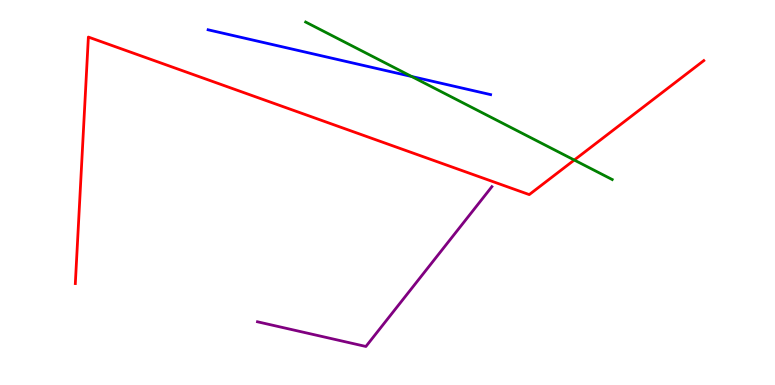[{'lines': ['blue', 'red'], 'intersections': []}, {'lines': ['green', 'red'], 'intersections': [{'x': 7.41, 'y': 5.84}]}, {'lines': ['purple', 'red'], 'intersections': []}, {'lines': ['blue', 'green'], 'intersections': [{'x': 5.31, 'y': 8.01}]}, {'lines': ['blue', 'purple'], 'intersections': []}, {'lines': ['green', 'purple'], 'intersections': []}]